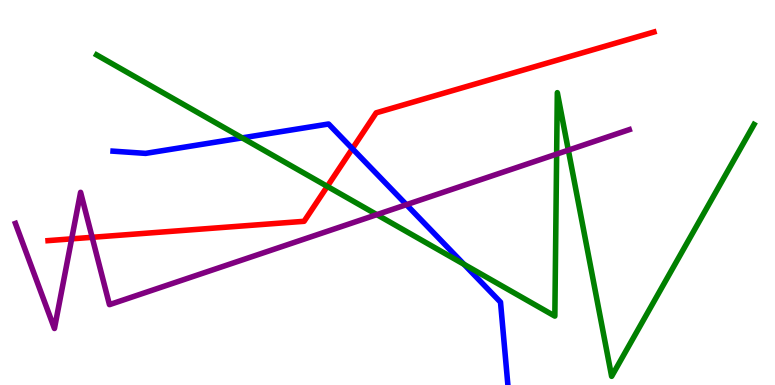[{'lines': ['blue', 'red'], 'intersections': [{'x': 4.55, 'y': 6.14}]}, {'lines': ['green', 'red'], 'intersections': [{'x': 4.22, 'y': 5.16}]}, {'lines': ['purple', 'red'], 'intersections': [{'x': 0.925, 'y': 3.8}, {'x': 1.19, 'y': 3.84}]}, {'lines': ['blue', 'green'], 'intersections': [{'x': 3.12, 'y': 6.42}, {'x': 5.99, 'y': 3.13}]}, {'lines': ['blue', 'purple'], 'intersections': [{'x': 5.24, 'y': 4.68}]}, {'lines': ['green', 'purple'], 'intersections': [{'x': 4.86, 'y': 4.43}, {'x': 7.18, 'y': 6.0}, {'x': 7.33, 'y': 6.1}]}]